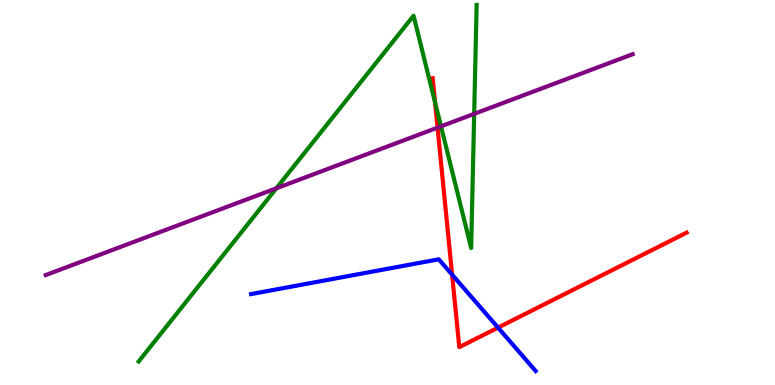[{'lines': ['blue', 'red'], 'intersections': [{'x': 5.83, 'y': 2.87}, {'x': 6.43, 'y': 1.49}]}, {'lines': ['green', 'red'], 'intersections': [{'x': 5.61, 'y': 7.34}]}, {'lines': ['purple', 'red'], 'intersections': [{'x': 5.65, 'y': 6.68}]}, {'lines': ['blue', 'green'], 'intersections': []}, {'lines': ['blue', 'purple'], 'intersections': []}, {'lines': ['green', 'purple'], 'intersections': [{'x': 3.57, 'y': 5.11}, {'x': 5.69, 'y': 6.72}, {'x': 6.12, 'y': 7.04}]}]